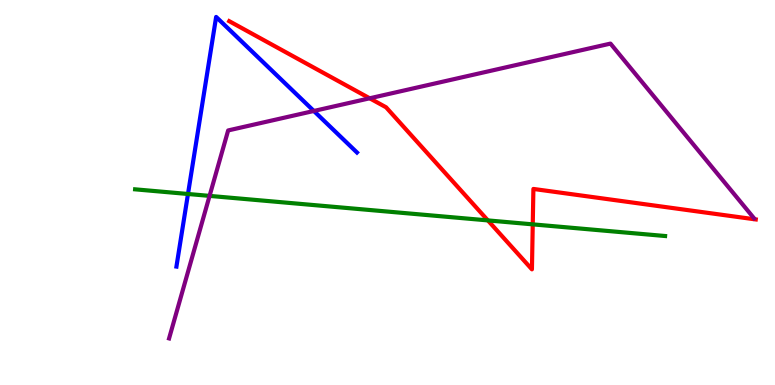[{'lines': ['blue', 'red'], 'intersections': []}, {'lines': ['green', 'red'], 'intersections': [{'x': 6.3, 'y': 4.28}, {'x': 6.87, 'y': 4.17}]}, {'lines': ['purple', 'red'], 'intersections': [{'x': 4.77, 'y': 7.45}]}, {'lines': ['blue', 'green'], 'intersections': [{'x': 2.43, 'y': 4.96}]}, {'lines': ['blue', 'purple'], 'intersections': [{'x': 4.05, 'y': 7.12}]}, {'lines': ['green', 'purple'], 'intersections': [{'x': 2.7, 'y': 4.91}]}]